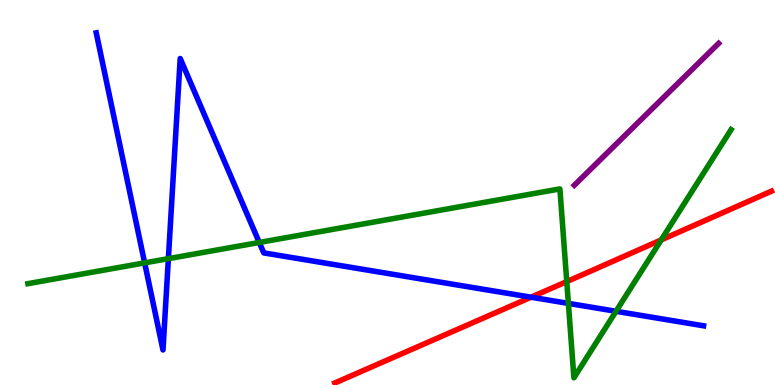[{'lines': ['blue', 'red'], 'intersections': [{'x': 6.85, 'y': 2.28}]}, {'lines': ['green', 'red'], 'intersections': [{'x': 7.31, 'y': 2.69}, {'x': 8.53, 'y': 3.77}]}, {'lines': ['purple', 'red'], 'intersections': []}, {'lines': ['blue', 'green'], 'intersections': [{'x': 1.87, 'y': 3.17}, {'x': 2.17, 'y': 3.28}, {'x': 3.35, 'y': 3.7}, {'x': 7.33, 'y': 2.12}, {'x': 7.95, 'y': 1.91}]}, {'lines': ['blue', 'purple'], 'intersections': []}, {'lines': ['green', 'purple'], 'intersections': []}]